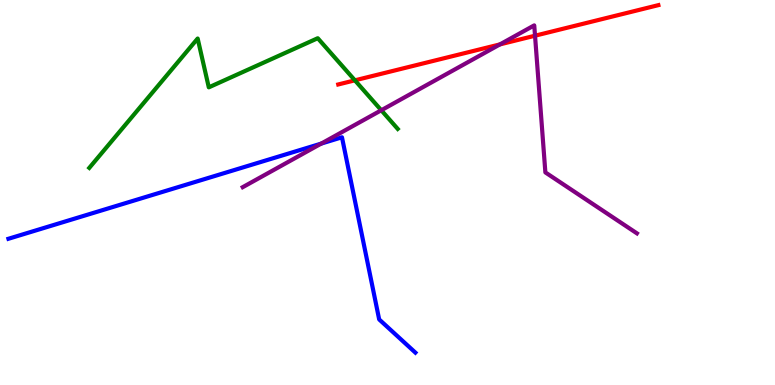[{'lines': ['blue', 'red'], 'intersections': []}, {'lines': ['green', 'red'], 'intersections': [{'x': 4.58, 'y': 7.91}]}, {'lines': ['purple', 'red'], 'intersections': [{'x': 6.45, 'y': 8.85}, {'x': 6.9, 'y': 9.07}]}, {'lines': ['blue', 'green'], 'intersections': []}, {'lines': ['blue', 'purple'], 'intersections': [{'x': 4.14, 'y': 6.27}]}, {'lines': ['green', 'purple'], 'intersections': [{'x': 4.92, 'y': 7.14}]}]